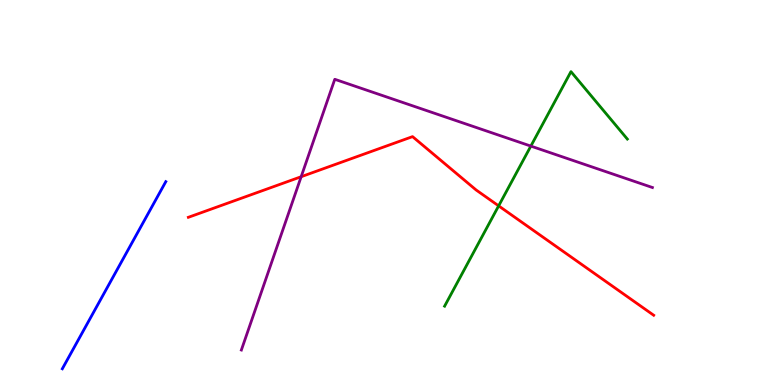[{'lines': ['blue', 'red'], 'intersections': []}, {'lines': ['green', 'red'], 'intersections': [{'x': 6.43, 'y': 4.65}]}, {'lines': ['purple', 'red'], 'intersections': [{'x': 3.89, 'y': 5.41}]}, {'lines': ['blue', 'green'], 'intersections': []}, {'lines': ['blue', 'purple'], 'intersections': []}, {'lines': ['green', 'purple'], 'intersections': [{'x': 6.85, 'y': 6.21}]}]